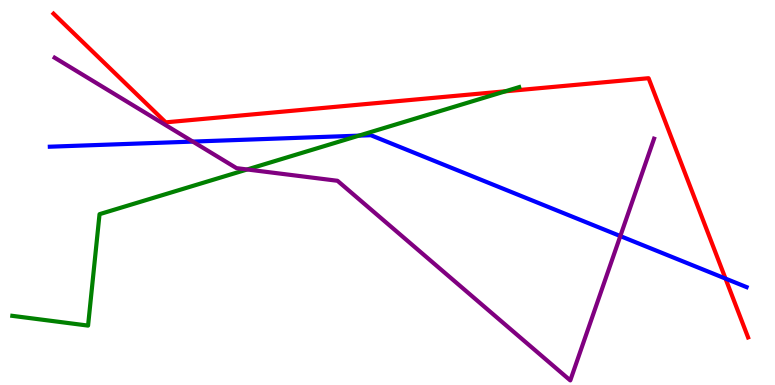[{'lines': ['blue', 'red'], 'intersections': [{'x': 9.36, 'y': 2.76}]}, {'lines': ['green', 'red'], 'intersections': [{'x': 6.52, 'y': 7.63}]}, {'lines': ['purple', 'red'], 'intersections': []}, {'lines': ['blue', 'green'], 'intersections': [{'x': 4.63, 'y': 6.48}]}, {'lines': ['blue', 'purple'], 'intersections': [{'x': 2.49, 'y': 6.32}, {'x': 8.0, 'y': 3.87}]}, {'lines': ['green', 'purple'], 'intersections': [{'x': 3.19, 'y': 5.6}]}]